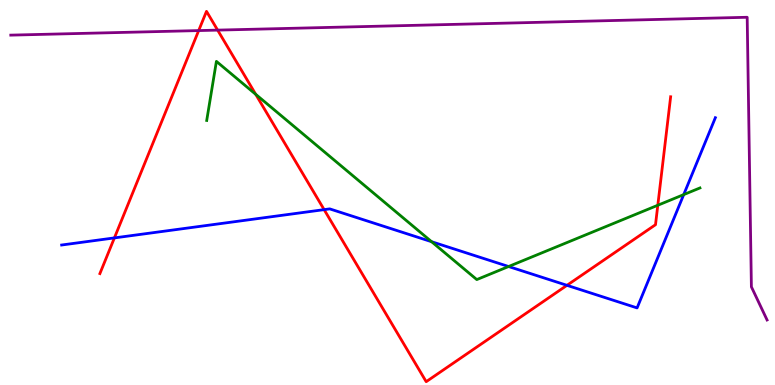[{'lines': ['blue', 'red'], 'intersections': [{'x': 1.48, 'y': 3.82}, {'x': 4.18, 'y': 4.55}, {'x': 7.32, 'y': 2.59}]}, {'lines': ['green', 'red'], 'intersections': [{'x': 3.3, 'y': 7.55}, {'x': 8.49, 'y': 4.67}]}, {'lines': ['purple', 'red'], 'intersections': [{'x': 2.56, 'y': 9.21}, {'x': 2.81, 'y': 9.22}]}, {'lines': ['blue', 'green'], 'intersections': [{'x': 5.57, 'y': 3.72}, {'x': 6.56, 'y': 3.08}, {'x': 8.82, 'y': 4.95}]}, {'lines': ['blue', 'purple'], 'intersections': []}, {'lines': ['green', 'purple'], 'intersections': []}]